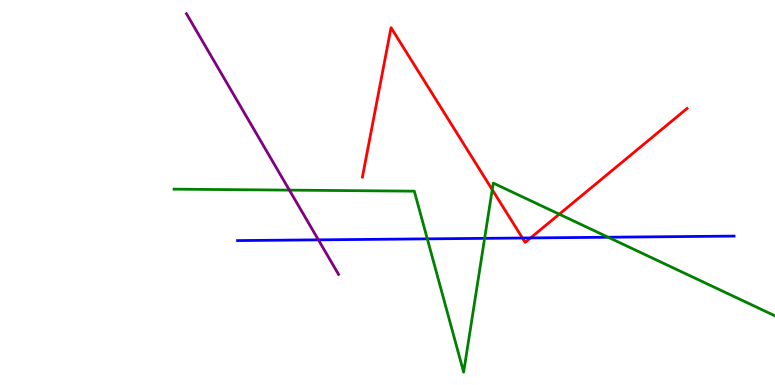[{'lines': ['blue', 'red'], 'intersections': [{'x': 6.74, 'y': 3.82}, {'x': 6.85, 'y': 3.82}]}, {'lines': ['green', 'red'], 'intersections': [{'x': 6.35, 'y': 5.07}, {'x': 7.22, 'y': 4.44}]}, {'lines': ['purple', 'red'], 'intersections': []}, {'lines': ['blue', 'green'], 'intersections': [{'x': 5.51, 'y': 3.8}, {'x': 6.25, 'y': 3.81}, {'x': 7.85, 'y': 3.84}]}, {'lines': ['blue', 'purple'], 'intersections': [{'x': 4.11, 'y': 3.77}]}, {'lines': ['green', 'purple'], 'intersections': [{'x': 3.73, 'y': 5.06}]}]